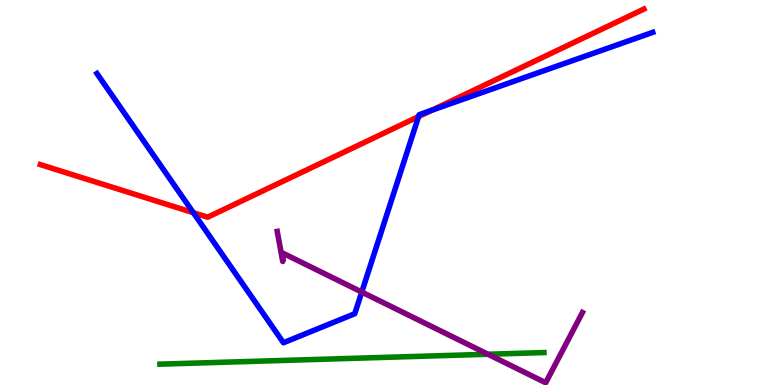[{'lines': ['blue', 'red'], 'intersections': [{'x': 2.49, 'y': 4.48}, {'x': 5.4, 'y': 6.97}, {'x': 5.57, 'y': 7.14}]}, {'lines': ['green', 'red'], 'intersections': []}, {'lines': ['purple', 'red'], 'intersections': []}, {'lines': ['blue', 'green'], 'intersections': []}, {'lines': ['blue', 'purple'], 'intersections': [{'x': 4.67, 'y': 2.41}]}, {'lines': ['green', 'purple'], 'intersections': [{'x': 6.3, 'y': 0.799}]}]